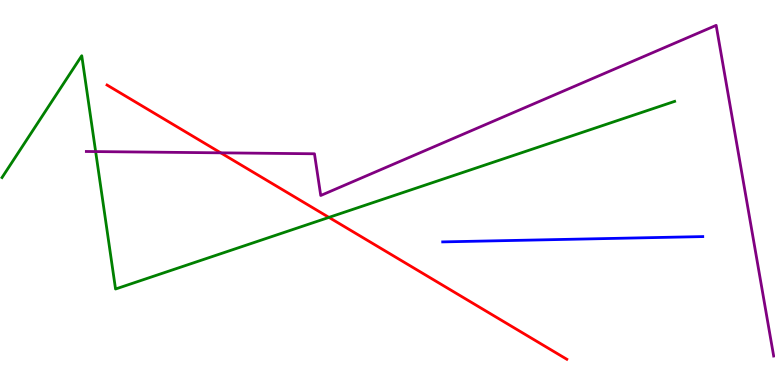[{'lines': ['blue', 'red'], 'intersections': []}, {'lines': ['green', 'red'], 'intersections': [{'x': 4.24, 'y': 4.35}]}, {'lines': ['purple', 'red'], 'intersections': [{'x': 2.85, 'y': 6.03}]}, {'lines': ['blue', 'green'], 'intersections': []}, {'lines': ['blue', 'purple'], 'intersections': []}, {'lines': ['green', 'purple'], 'intersections': [{'x': 1.23, 'y': 6.06}]}]